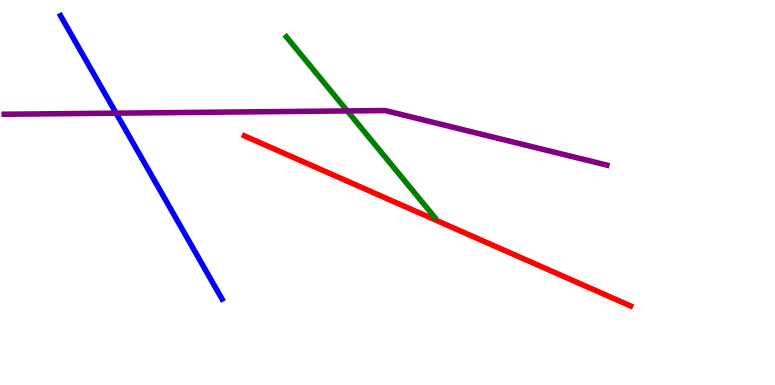[{'lines': ['blue', 'red'], 'intersections': []}, {'lines': ['green', 'red'], 'intersections': []}, {'lines': ['purple', 'red'], 'intersections': []}, {'lines': ['blue', 'green'], 'intersections': []}, {'lines': ['blue', 'purple'], 'intersections': [{'x': 1.5, 'y': 7.06}]}, {'lines': ['green', 'purple'], 'intersections': [{'x': 4.48, 'y': 7.12}]}]